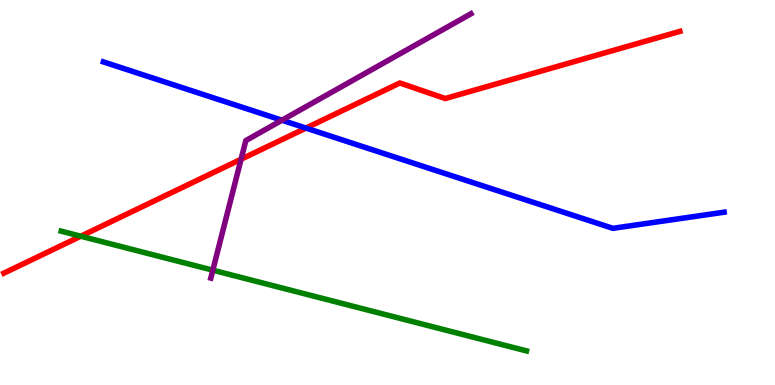[{'lines': ['blue', 'red'], 'intersections': [{'x': 3.95, 'y': 6.67}]}, {'lines': ['green', 'red'], 'intersections': [{'x': 1.04, 'y': 3.86}]}, {'lines': ['purple', 'red'], 'intersections': [{'x': 3.11, 'y': 5.86}]}, {'lines': ['blue', 'green'], 'intersections': []}, {'lines': ['blue', 'purple'], 'intersections': [{'x': 3.64, 'y': 6.88}]}, {'lines': ['green', 'purple'], 'intersections': [{'x': 2.75, 'y': 2.98}]}]